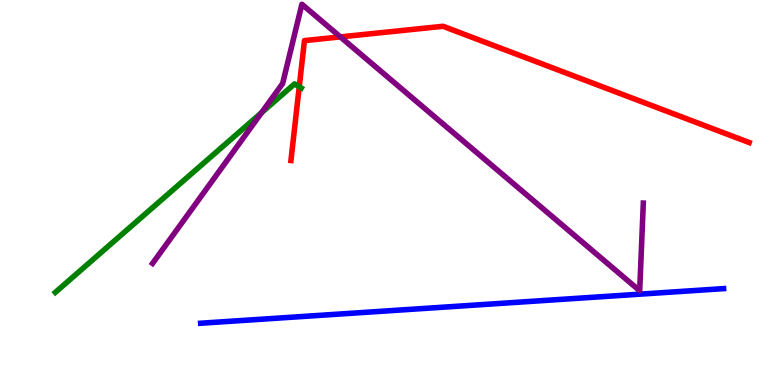[{'lines': ['blue', 'red'], 'intersections': []}, {'lines': ['green', 'red'], 'intersections': [{'x': 3.86, 'y': 7.75}]}, {'lines': ['purple', 'red'], 'intersections': [{'x': 4.39, 'y': 9.04}]}, {'lines': ['blue', 'green'], 'intersections': []}, {'lines': ['blue', 'purple'], 'intersections': []}, {'lines': ['green', 'purple'], 'intersections': [{'x': 3.38, 'y': 7.07}]}]